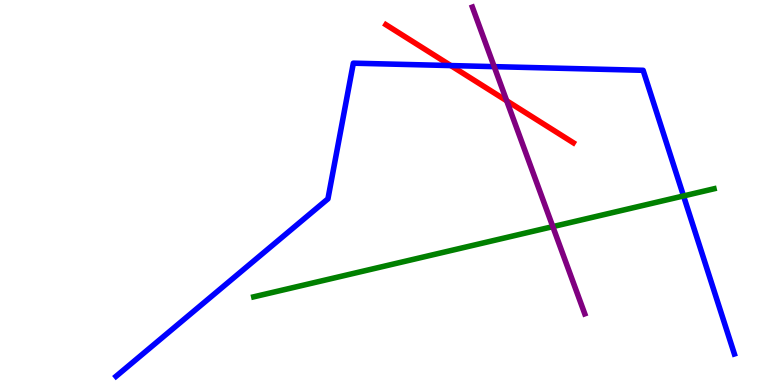[{'lines': ['blue', 'red'], 'intersections': [{'x': 5.82, 'y': 8.3}]}, {'lines': ['green', 'red'], 'intersections': []}, {'lines': ['purple', 'red'], 'intersections': [{'x': 6.54, 'y': 7.38}]}, {'lines': ['blue', 'green'], 'intersections': [{'x': 8.82, 'y': 4.91}]}, {'lines': ['blue', 'purple'], 'intersections': [{'x': 6.38, 'y': 8.27}]}, {'lines': ['green', 'purple'], 'intersections': [{'x': 7.13, 'y': 4.11}]}]